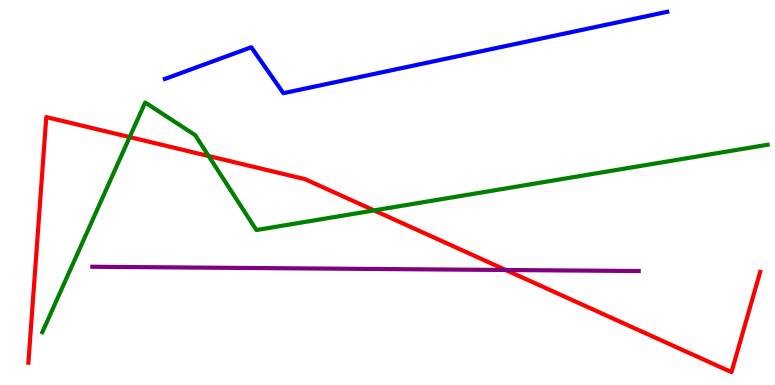[{'lines': ['blue', 'red'], 'intersections': []}, {'lines': ['green', 'red'], 'intersections': [{'x': 1.67, 'y': 6.44}, {'x': 2.69, 'y': 5.95}, {'x': 4.83, 'y': 4.53}]}, {'lines': ['purple', 'red'], 'intersections': [{'x': 6.53, 'y': 2.99}]}, {'lines': ['blue', 'green'], 'intersections': []}, {'lines': ['blue', 'purple'], 'intersections': []}, {'lines': ['green', 'purple'], 'intersections': []}]